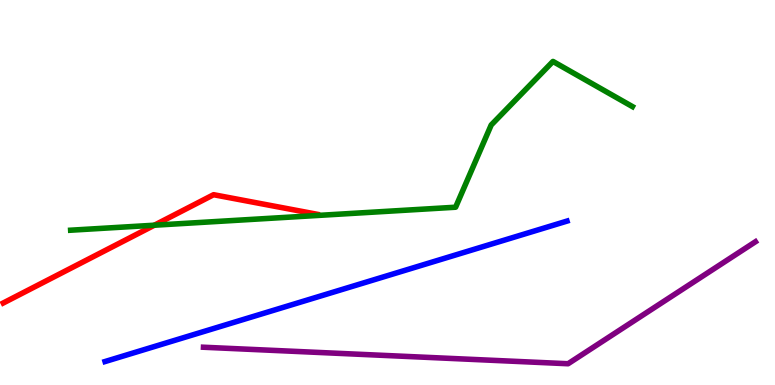[{'lines': ['blue', 'red'], 'intersections': []}, {'lines': ['green', 'red'], 'intersections': [{'x': 1.99, 'y': 4.15}]}, {'lines': ['purple', 'red'], 'intersections': []}, {'lines': ['blue', 'green'], 'intersections': []}, {'lines': ['blue', 'purple'], 'intersections': []}, {'lines': ['green', 'purple'], 'intersections': []}]